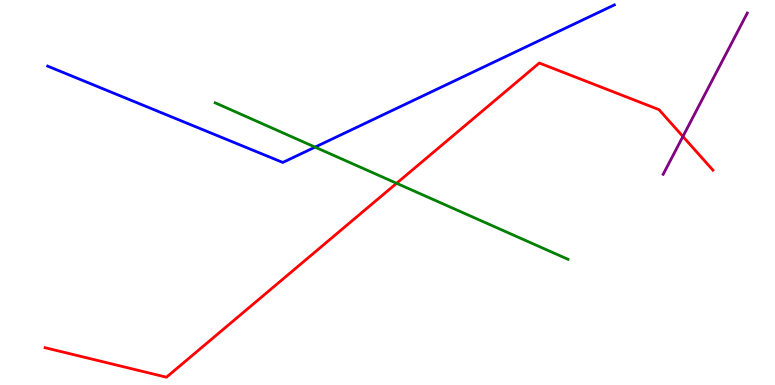[{'lines': ['blue', 'red'], 'intersections': []}, {'lines': ['green', 'red'], 'intersections': [{'x': 5.12, 'y': 5.24}]}, {'lines': ['purple', 'red'], 'intersections': [{'x': 8.81, 'y': 6.46}]}, {'lines': ['blue', 'green'], 'intersections': [{'x': 4.07, 'y': 6.18}]}, {'lines': ['blue', 'purple'], 'intersections': []}, {'lines': ['green', 'purple'], 'intersections': []}]